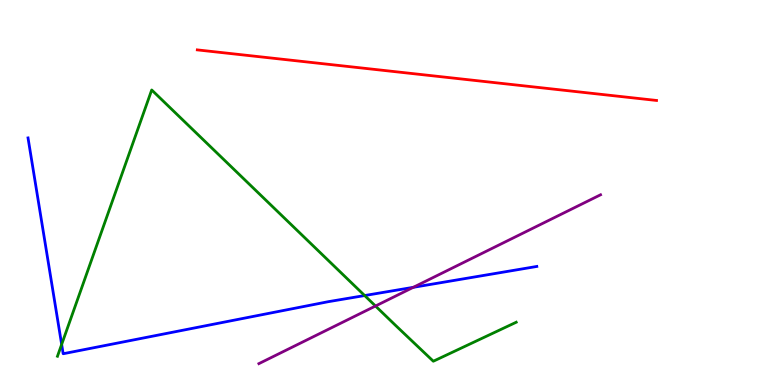[{'lines': ['blue', 'red'], 'intersections': []}, {'lines': ['green', 'red'], 'intersections': []}, {'lines': ['purple', 'red'], 'intersections': []}, {'lines': ['blue', 'green'], 'intersections': [{'x': 0.796, 'y': 1.05}, {'x': 4.71, 'y': 2.32}]}, {'lines': ['blue', 'purple'], 'intersections': [{'x': 5.33, 'y': 2.54}]}, {'lines': ['green', 'purple'], 'intersections': [{'x': 4.85, 'y': 2.05}]}]